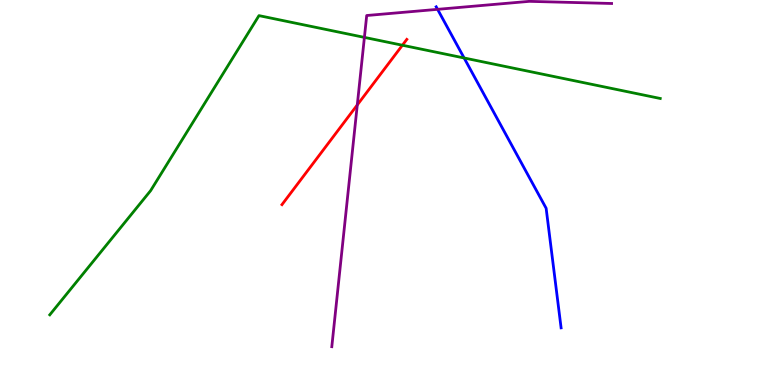[{'lines': ['blue', 'red'], 'intersections': []}, {'lines': ['green', 'red'], 'intersections': [{'x': 5.19, 'y': 8.83}]}, {'lines': ['purple', 'red'], 'intersections': [{'x': 4.61, 'y': 7.27}]}, {'lines': ['blue', 'green'], 'intersections': [{'x': 5.99, 'y': 8.49}]}, {'lines': ['blue', 'purple'], 'intersections': [{'x': 5.65, 'y': 9.76}]}, {'lines': ['green', 'purple'], 'intersections': [{'x': 4.7, 'y': 9.03}]}]